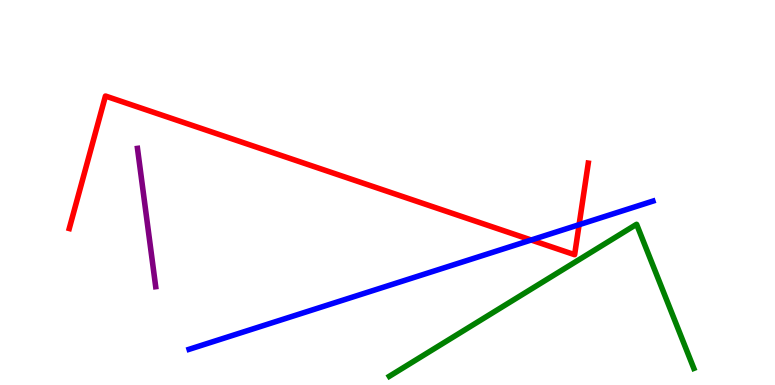[{'lines': ['blue', 'red'], 'intersections': [{'x': 6.85, 'y': 3.77}, {'x': 7.47, 'y': 4.16}]}, {'lines': ['green', 'red'], 'intersections': []}, {'lines': ['purple', 'red'], 'intersections': []}, {'lines': ['blue', 'green'], 'intersections': []}, {'lines': ['blue', 'purple'], 'intersections': []}, {'lines': ['green', 'purple'], 'intersections': []}]